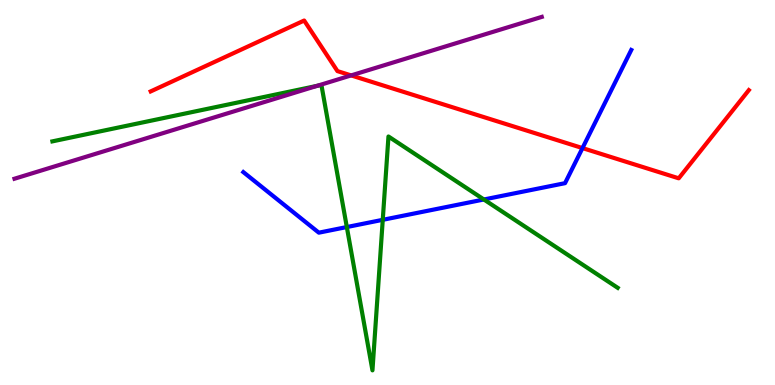[{'lines': ['blue', 'red'], 'intersections': [{'x': 7.52, 'y': 6.15}]}, {'lines': ['green', 'red'], 'intersections': []}, {'lines': ['purple', 'red'], 'intersections': [{'x': 4.53, 'y': 8.04}]}, {'lines': ['blue', 'green'], 'intersections': [{'x': 4.48, 'y': 4.1}, {'x': 4.94, 'y': 4.29}, {'x': 6.24, 'y': 4.82}]}, {'lines': ['blue', 'purple'], 'intersections': []}, {'lines': ['green', 'purple'], 'intersections': [{'x': 4.09, 'y': 7.77}]}]